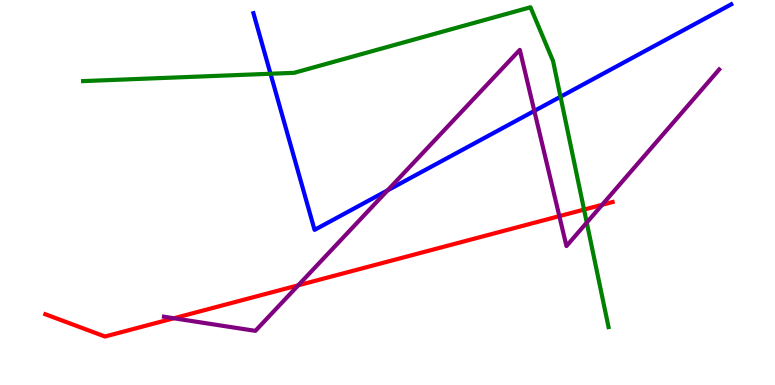[{'lines': ['blue', 'red'], 'intersections': []}, {'lines': ['green', 'red'], 'intersections': [{'x': 7.54, 'y': 4.56}]}, {'lines': ['purple', 'red'], 'intersections': [{'x': 2.24, 'y': 1.73}, {'x': 3.85, 'y': 2.59}, {'x': 7.22, 'y': 4.39}, {'x': 7.77, 'y': 4.68}]}, {'lines': ['blue', 'green'], 'intersections': [{'x': 3.49, 'y': 8.08}, {'x': 7.23, 'y': 7.49}]}, {'lines': ['blue', 'purple'], 'intersections': [{'x': 5.0, 'y': 5.06}, {'x': 6.89, 'y': 7.12}]}, {'lines': ['green', 'purple'], 'intersections': [{'x': 7.57, 'y': 4.22}]}]